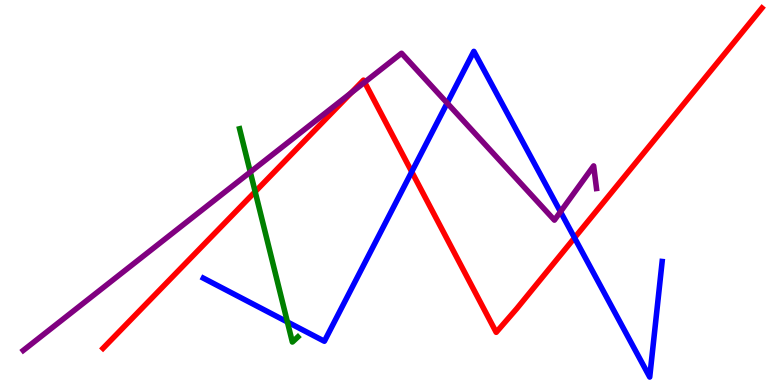[{'lines': ['blue', 'red'], 'intersections': [{'x': 5.31, 'y': 5.54}, {'x': 7.41, 'y': 3.82}]}, {'lines': ['green', 'red'], 'intersections': [{'x': 3.29, 'y': 5.02}]}, {'lines': ['purple', 'red'], 'intersections': [{'x': 4.53, 'y': 7.59}, {'x': 4.7, 'y': 7.86}]}, {'lines': ['blue', 'green'], 'intersections': [{'x': 3.71, 'y': 1.64}]}, {'lines': ['blue', 'purple'], 'intersections': [{'x': 5.77, 'y': 7.32}, {'x': 7.23, 'y': 4.5}]}, {'lines': ['green', 'purple'], 'intersections': [{'x': 3.23, 'y': 5.53}]}]